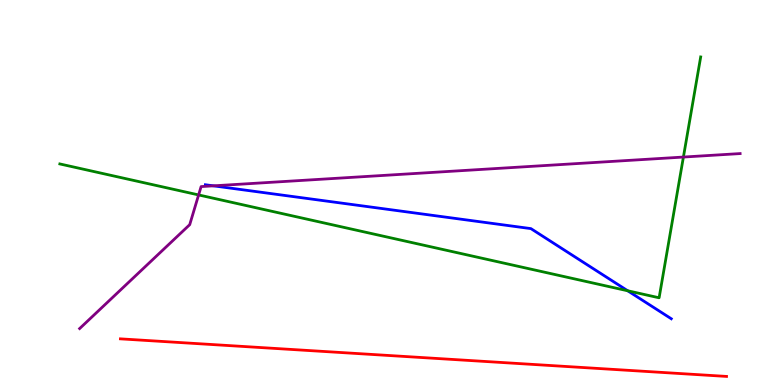[{'lines': ['blue', 'red'], 'intersections': []}, {'lines': ['green', 'red'], 'intersections': []}, {'lines': ['purple', 'red'], 'intersections': []}, {'lines': ['blue', 'green'], 'intersections': [{'x': 8.1, 'y': 2.45}]}, {'lines': ['blue', 'purple'], 'intersections': [{'x': 2.75, 'y': 5.17}]}, {'lines': ['green', 'purple'], 'intersections': [{'x': 2.56, 'y': 4.94}, {'x': 8.82, 'y': 5.92}]}]